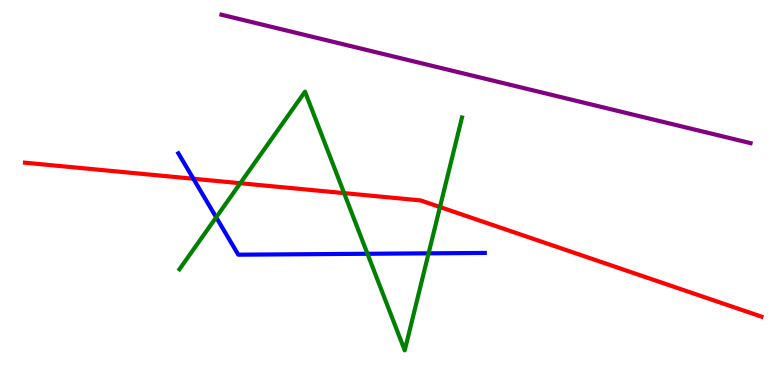[{'lines': ['blue', 'red'], 'intersections': [{'x': 2.5, 'y': 5.36}]}, {'lines': ['green', 'red'], 'intersections': [{'x': 3.1, 'y': 5.24}, {'x': 4.44, 'y': 4.98}, {'x': 5.68, 'y': 4.62}]}, {'lines': ['purple', 'red'], 'intersections': []}, {'lines': ['blue', 'green'], 'intersections': [{'x': 2.79, 'y': 4.36}, {'x': 4.74, 'y': 3.41}, {'x': 5.53, 'y': 3.42}]}, {'lines': ['blue', 'purple'], 'intersections': []}, {'lines': ['green', 'purple'], 'intersections': []}]